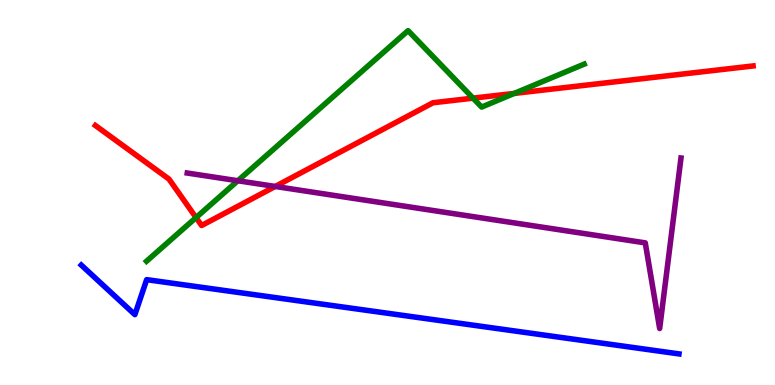[{'lines': ['blue', 'red'], 'intersections': []}, {'lines': ['green', 'red'], 'intersections': [{'x': 2.53, 'y': 4.35}, {'x': 6.1, 'y': 7.45}, {'x': 6.64, 'y': 7.57}]}, {'lines': ['purple', 'red'], 'intersections': [{'x': 3.55, 'y': 5.16}]}, {'lines': ['blue', 'green'], 'intersections': []}, {'lines': ['blue', 'purple'], 'intersections': []}, {'lines': ['green', 'purple'], 'intersections': [{'x': 3.07, 'y': 5.31}]}]